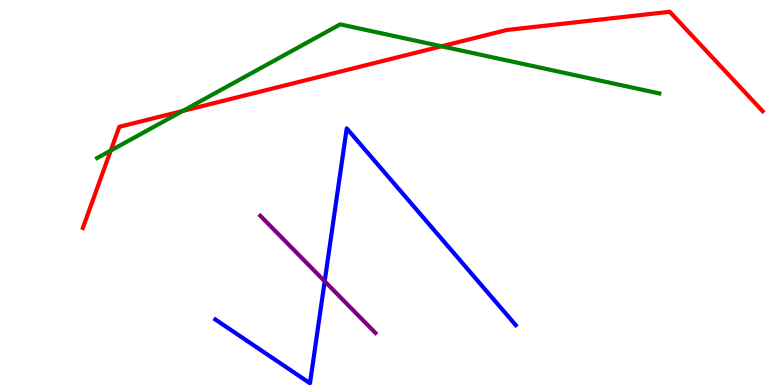[{'lines': ['blue', 'red'], 'intersections': []}, {'lines': ['green', 'red'], 'intersections': [{'x': 1.43, 'y': 6.09}, {'x': 2.36, 'y': 7.12}, {'x': 5.7, 'y': 8.8}]}, {'lines': ['purple', 'red'], 'intersections': []}, {'lines': ['blue', 'green'], 'intersections': []}, {'lines': ['blue', 'purple'], 'intersections': [{'x': 4.19, 'y': 2.69}]}, {'lines': ['green', 'purple'], 'intersections': []}]